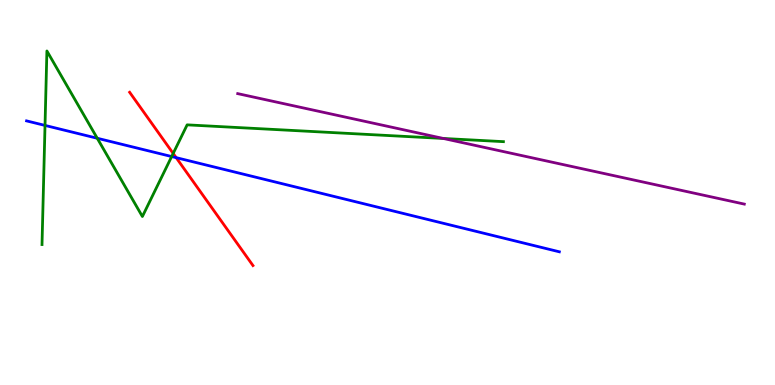[{'lines': ['blue', 'red'], 'intersections': [{'x': 2.27, 'y': 5.91}]}, {'lines': ['green', 'red'], 'intersections': [{'x': 2.23, 'y': 6.01}]}, {'lines': ['purple', 'red'], 'intersections': []}, {'lines': ['blue', 'green'], 'intersections': [{'x': 0.581, 'y': 6.74}, {'x': 1.25, 'y': 6.41}, {'x': 2.22, 'y': 5.93}]}, {'lines': ['blue', 'purple'], 'intersections': []}, {'lines': ['green', 'purple'], 'intersections': [{'x': 5.72, 'y': 6.4}]}]